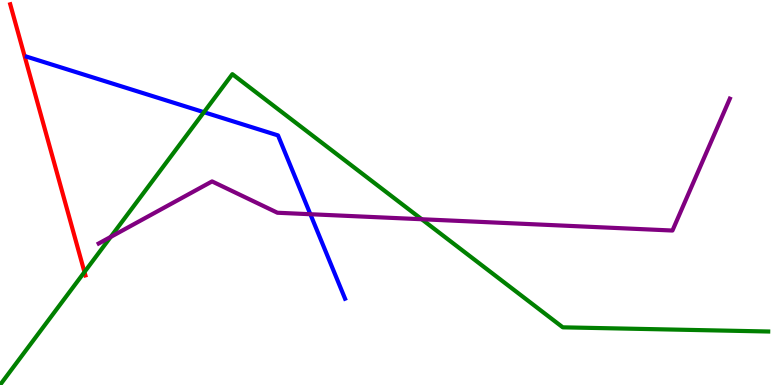[{'lines': ['blue', 'red'], 'intersections': []}, {'lines': ['green', 'red'], 'intersections': [{'x': 1.09, 'y': 2.93}]}, {'lines': ['purple', 'red'], 'intersections': []}, {'lines': ['blue', 'green'], 'intersections': [{'x': 2.63, 'y': 7.09}]}, {'lines': ['blue', 'purple'], 'intersections': [{'x': 4.0, 'y': 4.44}]}, {'lines': ['green', 'purple'], 'intersections': [{'x': 1.43, 'y': 3.85}, {'x': 5.44, 'y': 4.31}]}]